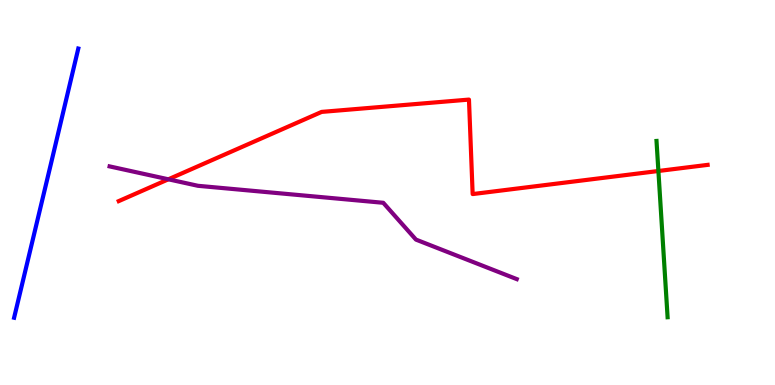[{'lines': ['blue', 'red'], 'intersections': []}, {'lines': ['green', 'red'], 'intersections': [{'x': 8.5, 'y': 5.56}]}, {'lines': ['purple', 'red'], 'intersections': [{'x': 2.17, 'y': 5.34}]}, {'lines': ['blue', 'green'], 'intersections': []}, {'lines': ['blue', 'purple'], 'intersections': []}, {'lines': ['green', 'purple'], 'intersections': []}]